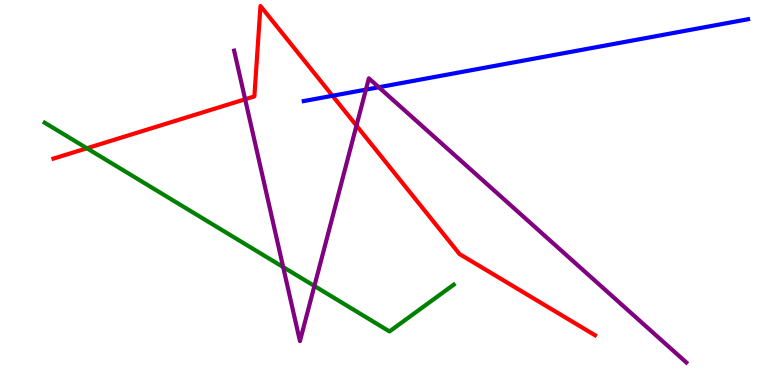[{'lines': ['blue', 'red'], 'intersections': [{'x': 4.29, 'y': 7.51}]}, {'lines': ['green', 'red'], 'intersections': [{'x': 1.12, 'y': 6.15}]}, {'lines': ['purple', 'red'], 'intersections': [{'x': 3.16, 'y': 7.42}, {'x': 4.6, 'y': 6.74}]}, {'lines': ['blue', 'green'], 'intersections': []}, {'lines': ['blue', 'purple'], 'intersections': [{'x': 4.72, 'y': 7.67}, {'x': 4.89, 'y': 7.73}]}, {'lines': ['green', 'purple'], 'intersections': [{'x': 3.65, 'y': 3.06}, {'x': 4.06, 'y': 2.57}]}]